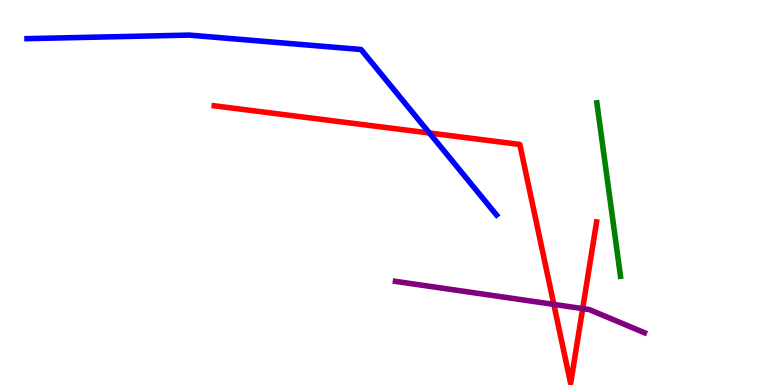[{'lines': ['blue', 'red'], 'intersections': [{'x': 5.54, 'y': 6.55}]}, {'lines': ['green', 'red'], 'intersections': []}, {'lines': ['purple', 'red'], 'intersections': [{'x': 7.15, 'y': 2.09}, {'x': 7.52, 'y': 1.98}]}, {'lines': ['blue', 'green'], 'intersections': []}, {'lines': ['blue', 'purple'], 'intersections': []}, {'lines': ['green', 'purple'], 'intersections': []}]